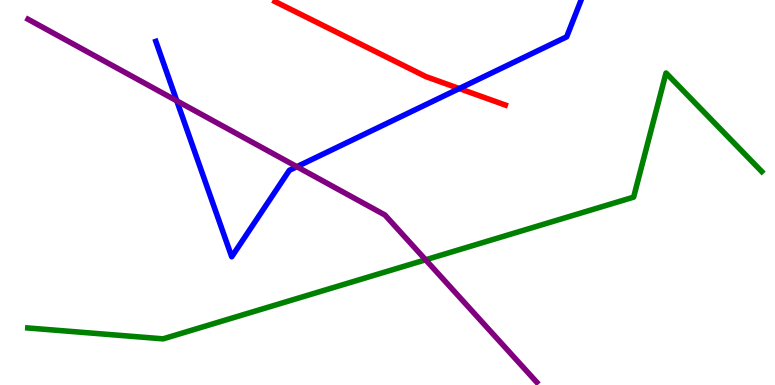[{'lines': ['blue', 'red'], 'intersections': [{'x': 5.93, 'y': 7.7}]}, {'lines': ['green', 'red'], 'intersections': []}, {'lines': ['purple', 'red'], 'intersections': []}, {'lines': ['blue', 'green'], 'intersections': []}, {'lines': ['blue', 'purple'], 'intersections': [{'x': 2.28, 'y': 7.38}, {'x': 3.83, 'y': 5.67}]}, {'lines': ['green', 'purple'], 'intersections': [{'x': 5.49, 'y': 3.25}]}]